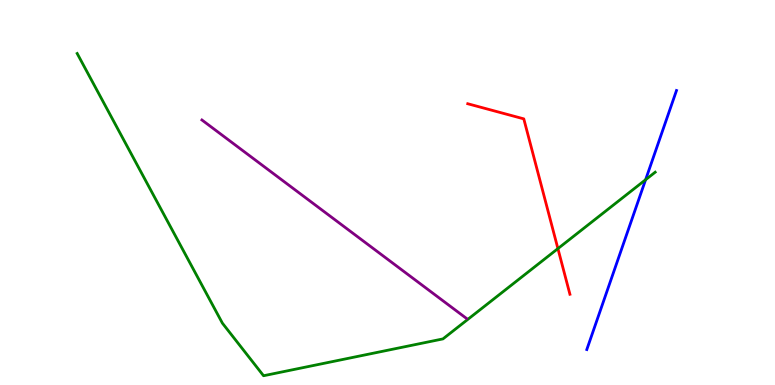[{'lines': ['blue', 'red'], 'intersections': []}, {'lines': ['green', 'red'], 'intersections': [{'x': 7.2, 'y': 3.54}]}, {'lines': ['purple', 'red'], 'intersections': []}, {'lines': ['blue', 'green'], 'intersections': [{'x': 8.33, 'y': 5.33}]}, {'lines': ['blue', 'purple'], 'intersections': []}, {'lines': ['green', 'purple'], 'intersections': []}]